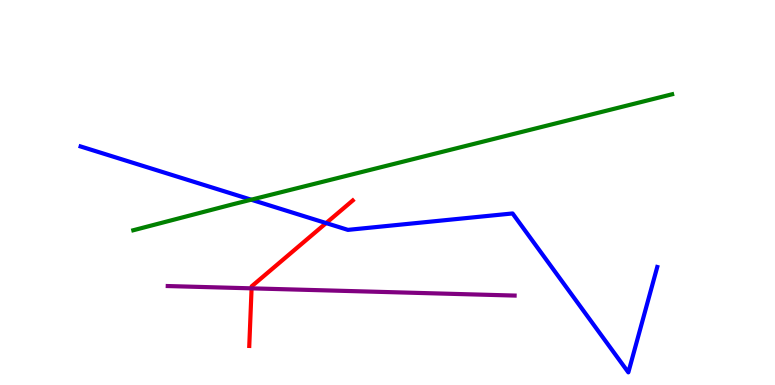[{'lines': ['blue', 'red'], 'intersections': [{'x': 4.21, 'y': 4.21}]}, {'lines': ['green', 'red'], 'intersections': []}, {'lines': ['purple', 'red'], 'intersections': [{'x': 3.25, 'y': 2.51}]}, {'lines': ['blue', 'green'], 'intersections': [{'x': 3.24, 'y': 4.81}]}, {'lines': ['blue', 'purple'], 'intersections': []}, {'lines': ['green', 'purple'], 'intersections': []}]